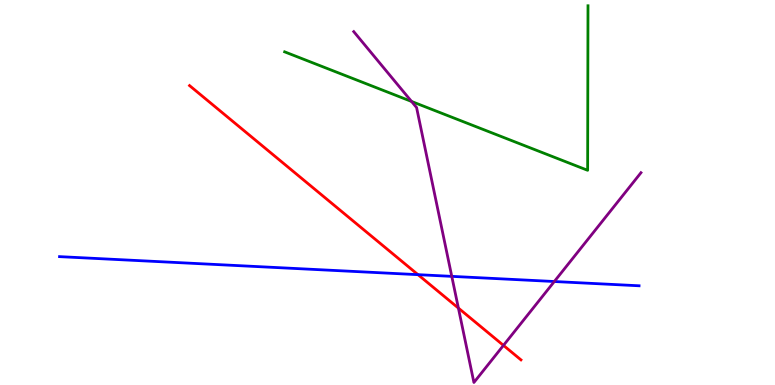[{'lines': ['blue', 'red'], 'intersections': [{'x': 5.39, 'y': 2.87}]}, {'lines': ['green', 'red'], 'intersections': []}, {'lines': ['purple', 'red'], 'intersections': [{'x': 5.91, 'y': 2.0}, {'x': 6.5, 'y': 1.03}]}, {'lines': ['blue', 'green'], 'intersections': []}, {'lines': ['blue', 'purple'], 'intersections': [{'x': 5.83, 'y': 2.82}, {'x': 7.15, 'y': 2.69}]}, {'lines': ['green', 'purple'], 'intersections': [{'x': 5.31, 'y': 7.36}]}]